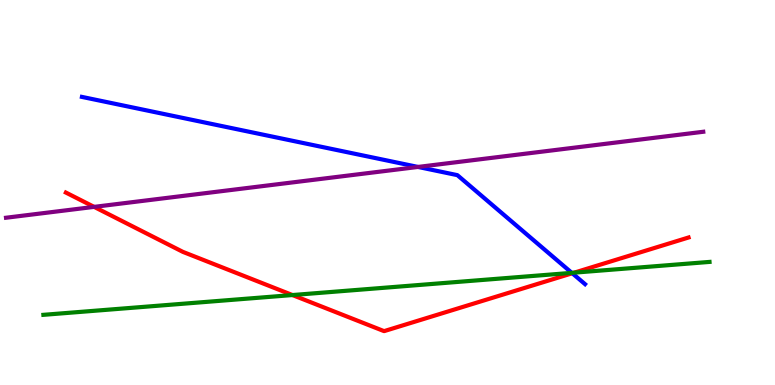[{'lines': ['blue', 'red'], 'intersections': [{'x': 7.38, 'y': 2.9}]}, {'lines': ['green', 'red'], 'intersections': [{'x': 3.77, 'y': 2.34}, {'x': 7.41, 'y': 2.92}]}, {'lines': ['purple', 'red'], 'intersections': [{'x': 1.21, 'y': 4.63}]}, {'lines': ['blue', 'green'], 'intersections': [{'x': 7.38, 'y': 2.91}]}, {'lines': ['blue', 'purple'], 'intersections': [{'x': 5.39, 'y': 5.66}]}, {'lines': ['green', 'purple'], 'intersections': []}]